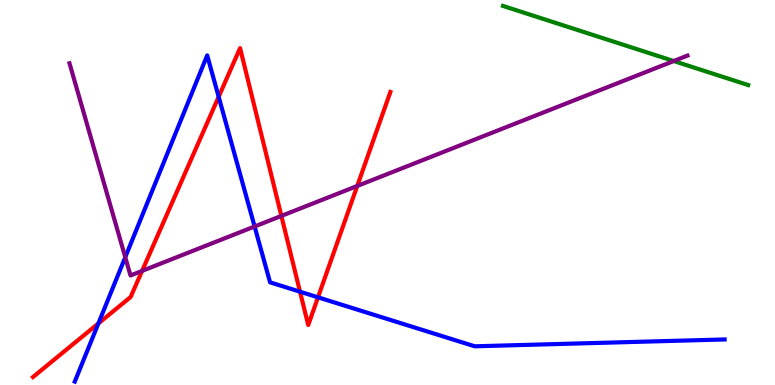[{'lines': ['blue', 'red'], 'intersections': [{'x': 1.27, 'y': 1.6}, {'x': 2.82, 'y': 7.49}, {'x': 3.87, 'y': 2.42}, {'x': 4.1, 'y': 2.28}]}, {'lines': ['green', 'red'], 'intersections': []}, {'lines': ['purple', 'red'], 'intersections': [{'x': 1.83, 'y': 2.96}, {'x': 3.63, 'y': 4.39}, {'x': 4.61, 'y': 5.17}]}, {'lines': ['blue', 'green'], 'intersections': []}, {'lines': ['blue', 'purple'], 'intersections': [{'x': 1.62, 'y': 3.32}, {'x': 3.29, 'y': 4.12}]}, {'lines': ['green', 'purple'], 'intersections': [{'x': 8.69, 'y': 8.41}]}]